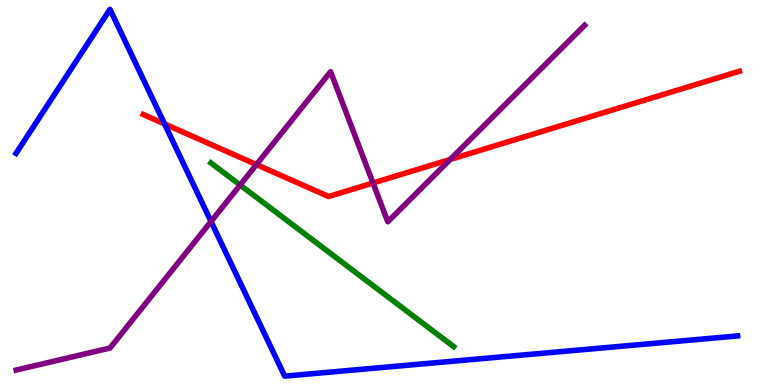[{'lines': ['blue', 'red'], 'intersections': [{'x': 2.12, 'y': 6.78}]}, {'lines': ['green', 'red'], 'intersections': []}, {'lines': ['purple', 'red'], 'intersections': [{'x': 3.31, 'y': 5.73}, {'x': 4.81, 'y': 5.25}, {'x': 5.81, 'y': 5.86}]}, {'lines': ['blue', 'green'], 'intersections': []}, {'lines': ['blue', 'purple'], 'intersections': [{'x': 2.72, 'y': 4.25}]}, {'lines': ['green', 'purple'], 'intersections': [{'x': 3.1, 'y': 5.19}]}]